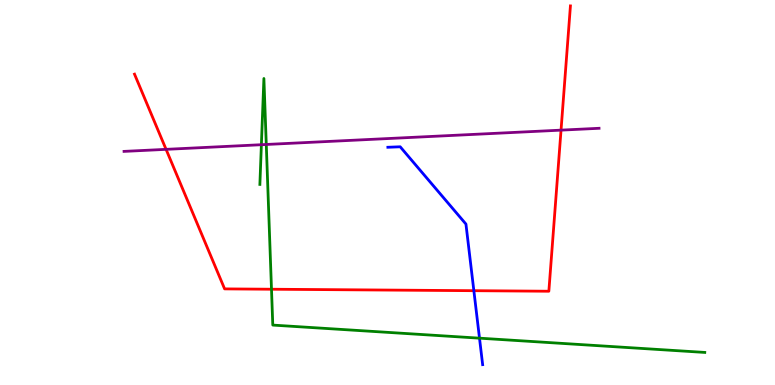[{'lines': ['blue', 'red'], 'intersections': [{'x': 6.11, 'y': 2.45}]}, {'lines': ['green', 'red'], 'intersections': [{'x': 3.5, 'y': 2.49}]}, {'lines': ['purple', 'red'], 'intersections': [{'x': 2.14, 'y': 6.12}, {'x': 7.24, 'y': 6.62}]}, {'lines': ['blue', 'green'], 'intersections': [{'x': 6.19, 'y': 1.22}]}, {'lines': ['blue', 'purple'], 'intersections': []}, {'lines': ['green', 'purple'], 'intersections': [{'x': 3.37, 'y': 6.24}, {'x': 3.44, 'y': 6.25}]}]